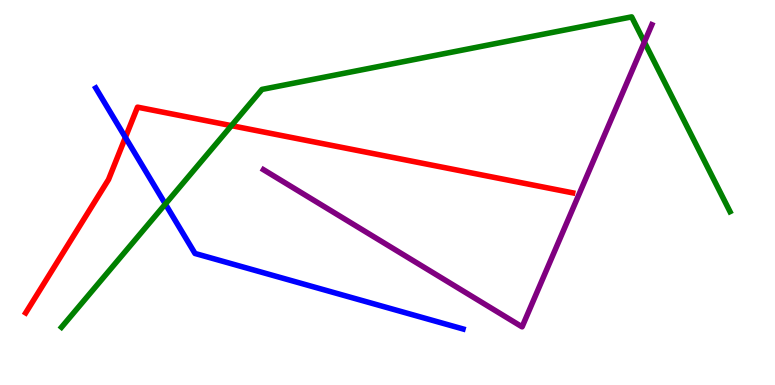[{'lines': ['blue', 'red'], 'intersections': [{'x': 1.62, 'y': 6.43}]}, {'lines': ['green', 'red'], 'intersections': [{'x': 2.99, 'y': 6.74}]}, {'lines': ['purple', 'red'], 'intersections': []}, {'lines': ['blue', 'green'], 'intersections': [{'x': 2.13, 'y': 4.7}]}, {'lines': ['blue', 'purple'], 'intersections': []}, {'lines': ['green', 'purple'], 'intersections': [{'x': 8.31, 'y': 8.91}]}]